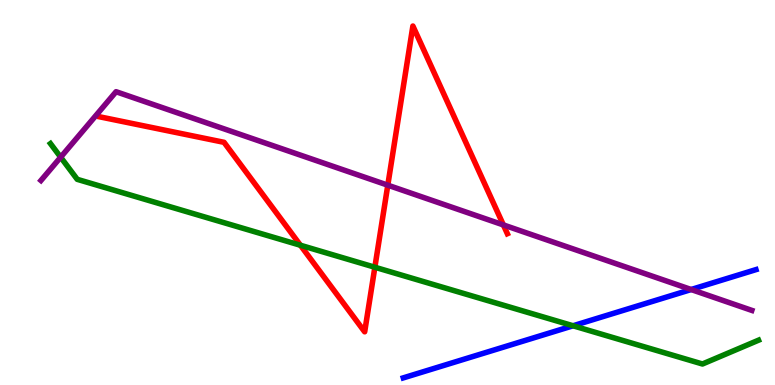[{'lines': ['blue', 'red'], 'intersections': []}, {'lines': ['green', 'red'], 'intersections': [{'x': 3.88, 'y': 3.63}, {'x': 4.84, 'y': 3.06}]}, {'lines': ['purple', 'red'], 'intersections': [{'x': 5.0, 'y': 5.19}, {'x': 6.5, 'y': 4.16}]}, {'lines': ['blue', 'green'], 'intersections': [{'x': 7.39, 'y': 1.54}]}, {'lines': ['blue', 'purple'], 'intersections': [{'x': 8.92, 'y': 2.48}]}, {'lines': ['green', 'purple'], 'intersections': [{'x': 0.783, 'y': 5.92}]}]